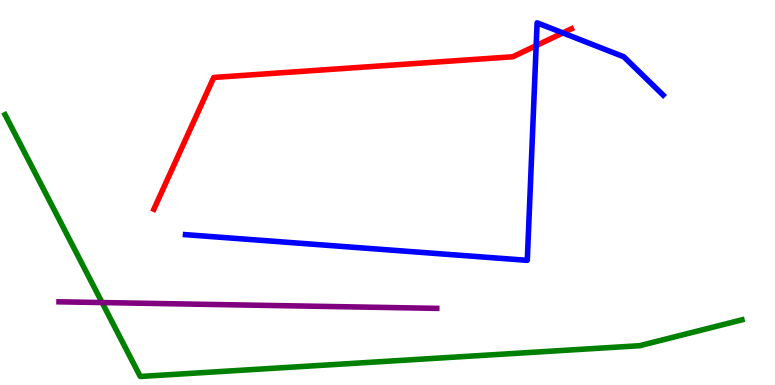[{'lines': ['blue', 'red'], 'intersections': [{'x': 6.92, 'y': 8.82}, {'x': 7.26, 'y': 9.15}]}, {'lines': ['green', 'red'], 'intersections': []}, {'lines': ['purple', 'red'], 'intersections': []}, {'lines': ['blue', 'green'], 'intersections': []}, {'lines': ['blue', 'purple'], 'intersections': []}, {'lines': ['green', 'purple'], 'intersections': [{'x': 1.32, 'y': 2.14}]}]